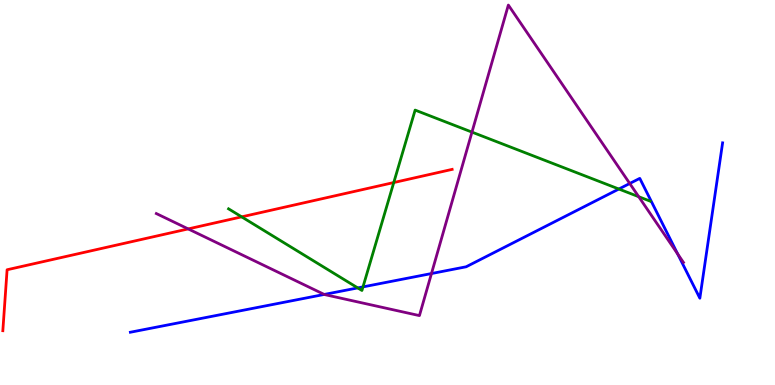[{'lines': ['blue', 'red'], 'intersections': []}, {'lines': ['green', 'red'], 'intersections': [{'x': 3.12, 'y': 4.37}, {'x': 5.08, 'y': 5.26}]}, {'lines': ['purple', 'red'], 'intersections': [{'x': 2.43, 'y': 4.05}]}, {'lines': ['blue', 'green'], 'intersections': [{'x': 4.62, 'y': 2.52}, {'x': 4.68, 'y': 2.55}, {'x': 7.99, 'y': 5.09}]}, {'lines': ['blue', 'purple'], 'intersections': [{'x': 4.18, 'y': 2.35}, {'x': 5.57, 'y': 2.89}, {'x': 8.13, 'y': 5.23}, {'x': 8.74, 'y': 3.4}]}, {'lines': ['green', 'purple'], 'intersections': [{'x': 6.09, 'y': 6.57}, {'x': 8.24, 'y': 4.89}]}]